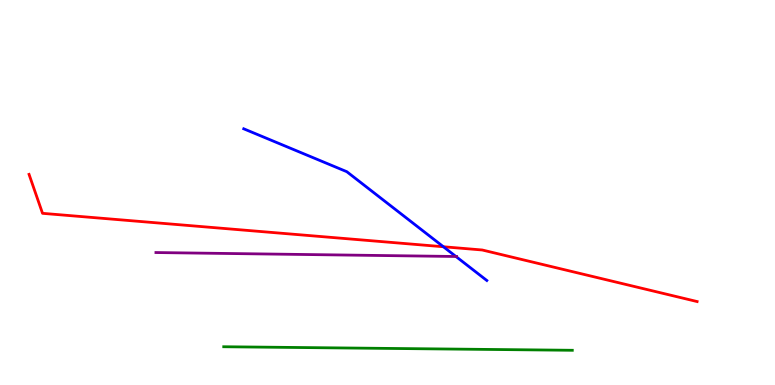[{'lines': ['blue', 'red'], 'intersections': [{'x': 5.72, 'y': 3.59}]}, {'lines': ['green', 'red'], 'intersections': []}, {'lines': ['purple', 'red'], 'intersections': []}, {'lines': ['blue', 'green'], 'intersections': []}, {'lines': ['blue', 'purple'], 'intersections': [{'x': 5.88, 'y': 3.34}]}, {'lines': ['green', 'purple'], 'intersections': []}]